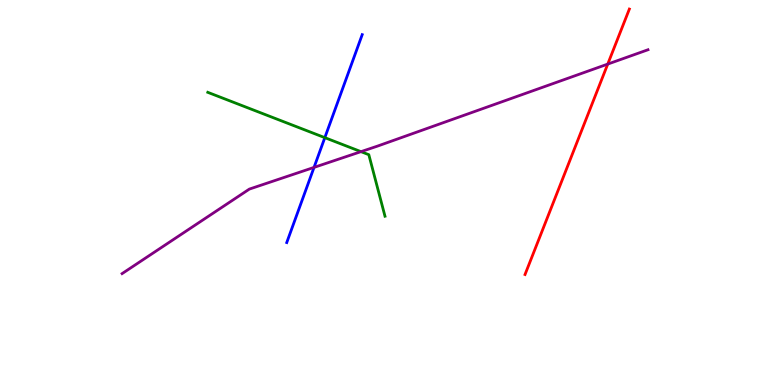[{'lines': ['blue', 'red'], 'intersections': []}, {'lines': ['green', 'red'], 'intersections': []}, {'lines': ['purple', 'red'], 'intersections': [{'x': 7.84, 'y': 8.34}]}, {'lines': ['blue', 'green'], 'intersections': [{'x': 4.19, 'y': 6.42}]}, {'lines': ['blue', 'purple'], 'intersections': [{'x': 4.05, 'y': 5.65}]}, {'lines': ['green', 'purple'], 'intersections': [{'x': 4.66, 'y': 6.06}]}]